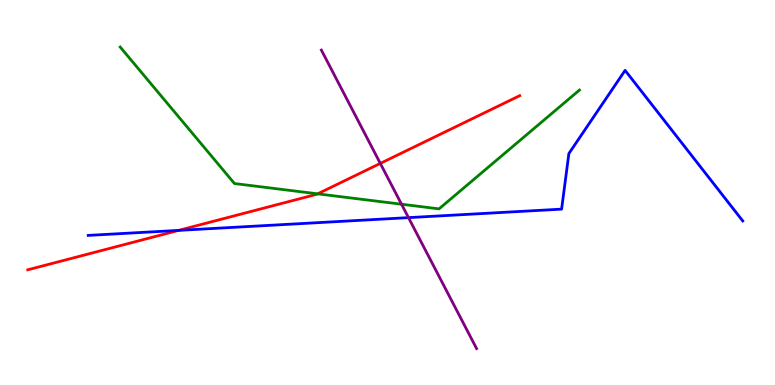[{'lines': ['blue', 'red'], 'intersections': [{'x': 2.3, 'y': 4.02}]}, {'lines': ['green', 'red'], 'intersections': [{'x': 4.1, 'y': 4.97}]}, {'lines': ['purple', 'red'], 'intersections': [{'x': 4.91, 'y': 5.76}]}, {'lines': ['blue', 'green'], 'intersections': []}, {'lines': ['blue', 'purple'], 'intersections': [{'x': 5.27, 'y': 4.35}]}, {'lines': ['green', 'purple'], 'intersections': [{'x': 5.18, 'y': 4.7}]}]